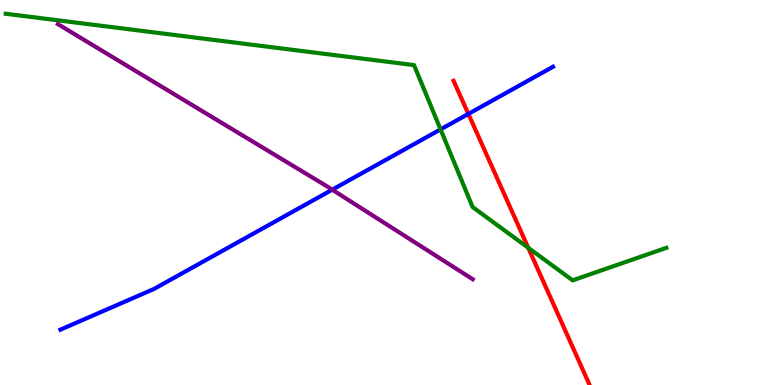[{'lines': ['blue', 'red'], 'intersections': [{'x': 6.04, 'y': 7.04}]}, {'lines': ['green', 'red'], 'intersections': [{'x': 6.82, 'y': 3.56}]}, {'lines': ['purple', 'red'], 'intersections': []}, {'lines': ['blue', 'green'], 'intersections': [{'x': 5.68, 'y': 6.64}]}, {'lines': ['blue', 'purple'], 'intersections': [{'x': 4.29, 'y': 5.07}]}, {'lines': ['green', 'purple'], 'intersections': []}]